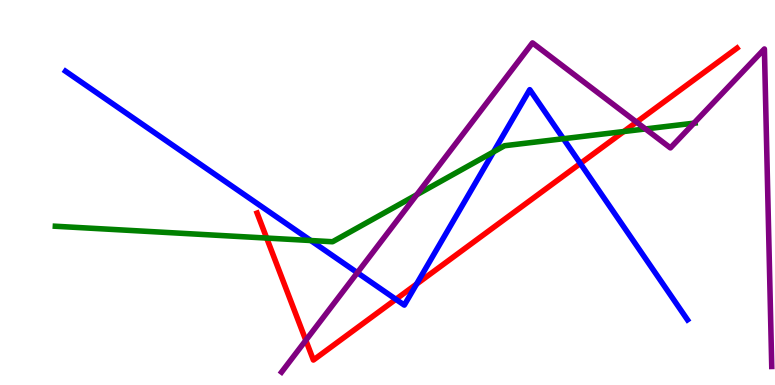[{'lines': ['blue', 'red'], 'intersections': [{'x': 5.11, 'y': 2.23}, {'x': 5.37, 'y': 2.62}, {'x': 7.49, 'y': 5.75}]}, {'lines': ['green', 'red'], 'intersections': [{'x': 3.44, 'y': 3.82}, {'x': 8.05, 'y': 6.58}]}, {'lines': ['purple', 'red'], 'intersections': [{'x': 3.95, 'y': 1.16}, {'x': 8.21, 'y': 6.83}]}, {'lines': ['blue', 'green'], 'intersections': [{'x': 4.01, 'y': 3.75}, {'x': 6.37, 'y': 6.05}, {'x': 7.27, 'y': 6.4}]}, {'lines': ['blue', 'purple'], 'intersections': [{'x': 4.61, 'y': 2.92}]}, {'lines': ['green', 'purple'], 'intersections': [{'x': 5.38, 'y': 4.94}, {'x': 8.33, 'y': 6.65}, {'x': 8.95, 'y': 6.8}]}]